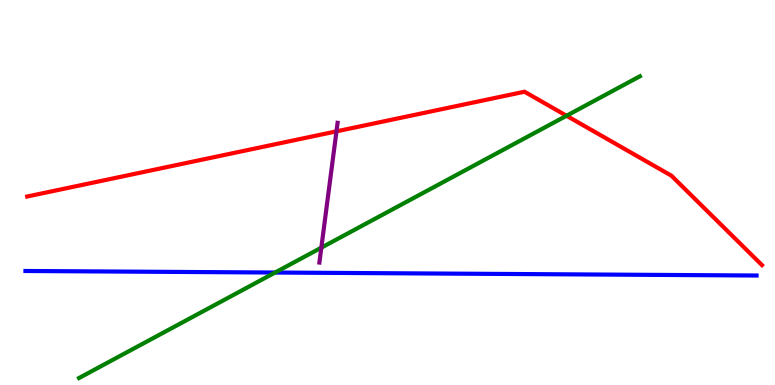[{'lines': ['blue', 'red'], 'intersections': []}, {'lines': ['green', 'red'], 'intersections': [{'x': 7.31, 'y': 6.99}]}, {'lines': ['purple', 'red'], 'intersections': [{'x': 4.34, 'y': 6.59}]}, {'lines': ['blue', 'green'], 'intersections': [{'x': 3.55, 'y': 2.92}]}, {'lines': ['blue', 'purple'], 'intersections': []}, {'lines': ['green', 'purple'], 'intersections': [{'x': 4.15, 'y': 3.57}]}]